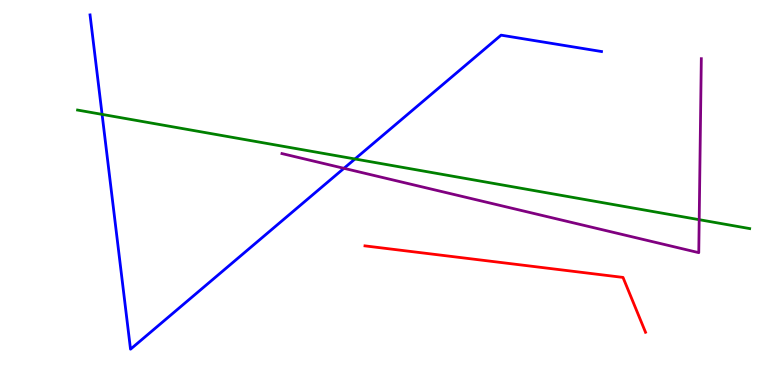[{'lines': ['blue', 'red'], 'intersections': []}, {'lines': ['green', 'red'], 'intersections': []}, {'lines': ['purple', 'red'], 'intersections': []}, {'lines': ['blue', 'green'], 'intersections': [{'x': 1.32, 'y': 7.03}, {'x': 4.58, 'y': 5.87}]}, {'lines': ['blue', 'purple'], 'intersections': [{'x': 4.44, 'y': 5.63}]}, {'lines': ['green', 'purple'], 'intersections': [{'x': 9.02, 'y': 4.29}]}]